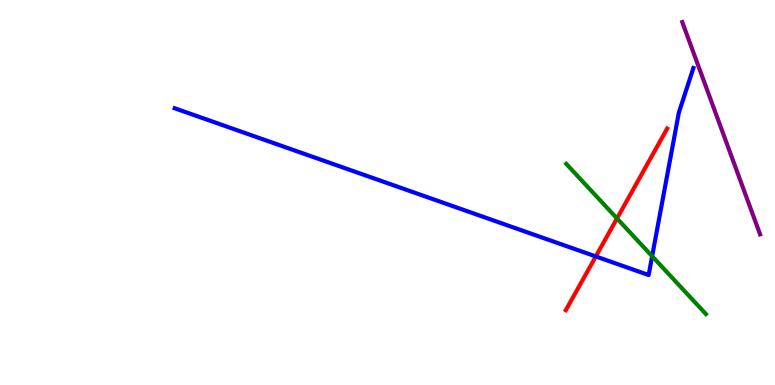[{'lines': ['blue', 'red'], 'intersections': [{'x': 7.69, 'y': 3.34}]}, {'lines': ['green', 'red'], 'intersections': [{'x': 7.96, 'y': 4.33}]}, {'lines': ['purple', 'red'], 'intersections': []}, {'lines': ['blue', 'green'], 'intersections': [{'x': 8.41, 'y': 3.34}]}, {'lines': ['blue', 'purple'], 'intersections': []}, {'lines': ['green', 'purple'], 'intersections': []}]